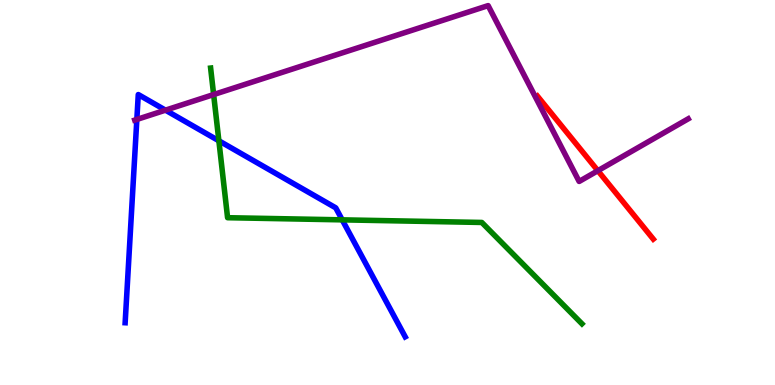[{'lines': ['blue', 'red'], 'intersections': []}, {'lines': ['green', 'red'], 'intersections': []}, {'lines': ['purple', 'red'], 'intersections': [{'x': 7.71, 'y': 5.57}]}, {'lines': ['blue', 'green'], 'intersections': [{'x': 2.82, 'y': 6.34}, {'x': 4.42, 'y': 4.29}]}, {'lines': ['blue', 'purple'], 'intersections': [{'x': 1.77, 'y': 6.9}, {'x': 2.14, 'y': 7.14}]}, {'lines': ['green', 'purple'], 'intersections': [{'x': 2.76, 'y': 7.54}]}]